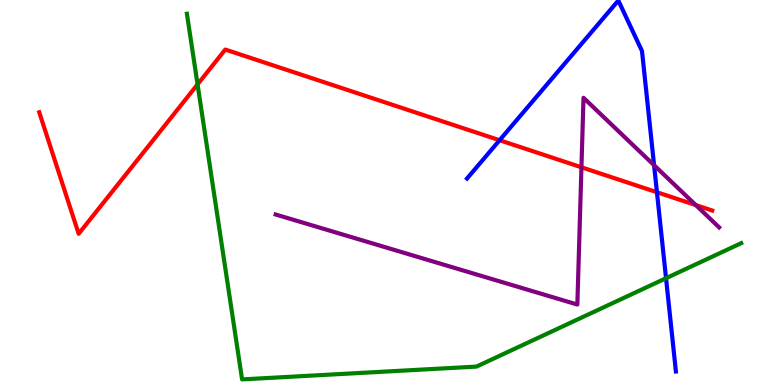[{'lines': ['blue', 'red'], 'intersections': [{'x': 6.45, 'y': 6.36}, {'x': 8.48, 'y': 5.01}]}, {'lines': ['green', 'red'], 'intersections': [{'x': 2.55, 'y': 7.81}]}, {'lines': ['purple', 'red'], 'intersections': [{'x': 7.5, 'y': 5.66}, {'x': 8.98, 'y': 4.67}]}, {'lines': ['blue', 'green'], 'intersections': [{'x': 8.59, 'y': 2.77}]}, {'lines': ['blue', 'purple'], 'intersections': [{'x': 8.44, 'y': 5.71}]}, {'lines': ['green', 'purple'], 'intersections': []}]